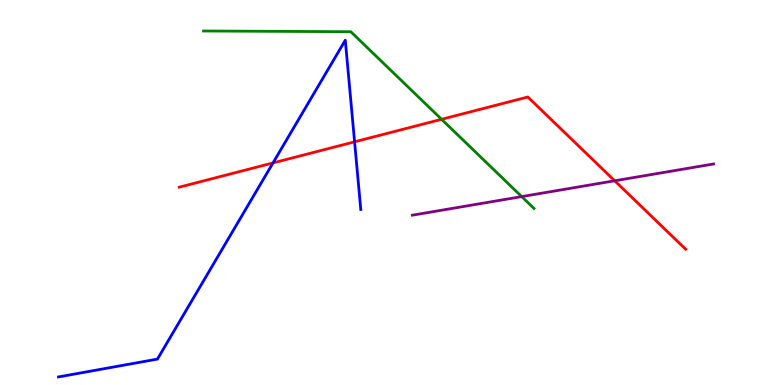[{'lines': ['blue', 'red'], 'intersections': [{'x': 3.52, 'y': 5.77}, {'x': 4.58, 'y': 6.32}]}, {'lines': ['green', 'red'], 'intersections': [{'x': 5.7, 'y': 6.9}]}, {'lines': ['purple', 'red'], 'intersections': [{'x': 7.93, 'y': 5.3}]}, {'lines': ['blue', 'green'], 'intersections': []}, {'lines': ['blue', 'purple'], 'intersections': []}, {'lines': ['green', 'purple'], 'intersections': [{'x': 6.73, 'y': 4.89}]}]